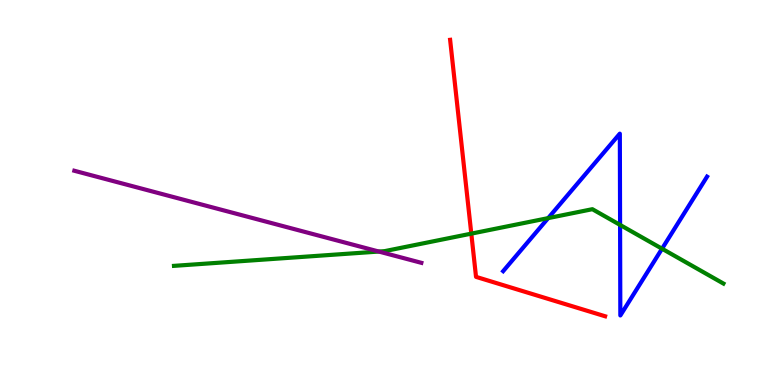[{'lines': ['blue', 'red'], 'intersections': []}, {'lines': ['green', 'red'], 'intersections': [{'x': 6.08, 'y': 3.93}]}, {'lines': ['purple', 'red'], 'intersections': []}, {'lines': ['blue', 'green'], 'intersections': [{'x': 7.07, 'y': 4.33}, {'x': 8.0, 'y': 4.16}, {'x': 8.54, 'y': 3.54}]}, {'lines': ['blue', 'purple'], 'intersections': []}, {'lines': ['green', 'purple'], 'intersections': [{'x': 4.89, 'y': 3.47}]}]